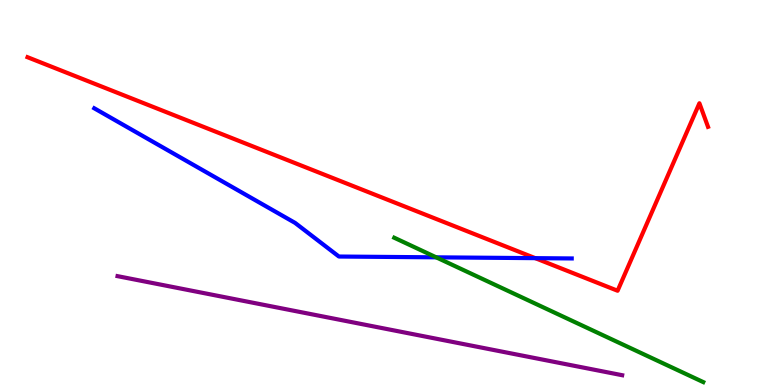[{'lines': ['blue', 'red'], 'intersections': [{'x': 6.91, 'y': 3.29}]}, {'lines': ['green', 'red'], 'intersections': []}, {'lines': ['purple', 'red'], 'intersections': []}, {'lines': ['blue', 'green'], 'intersections': [{'x': 5.63, 'y': 3.32}]}, {'lines': ['blue', 'purple'], 'intersections': []}, {'lines': ['green', 'purple'], 'intersections': []}]